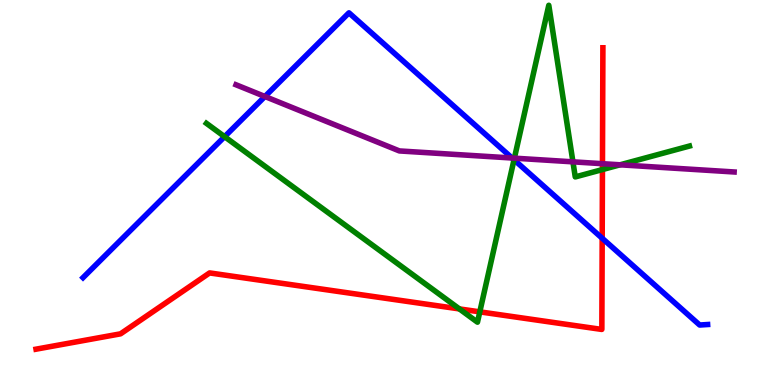[{'lines': ['blue', 'red'], 'intersections': [{'x': 7.77, 'y': 3.81}]}, {'lines': ['green', 'red'], 'intersections': [{'x': 5.93, 'y': 1.98}, {'x': 6.19, 'y': 1.9}, {'x': 7.77, 'y': 5.6}]}, {'lines': ['purple', 'red'], 'intersections': [{'x': 7.77, 'y': 5.75}]}, {'lines': ['blue', 'green'], 'intersections': [{'x': 2.9, 'y': 6.45}, {'x': 6.63, 'y': 5.85}]}, {'lines': ['blue', 'purple'], 'intersections': [{'x': 3.42, 'y': 7.49}, {'x': 6.61, 'y': 5.9}]}, {'lines': ['green', 'purple'], 'intersections': [{'x': 6.64, 'y': 5.89}, {'x': 7.39, 'y': 5.8}, {'x': 8.0, 'y': 5.72}]}]